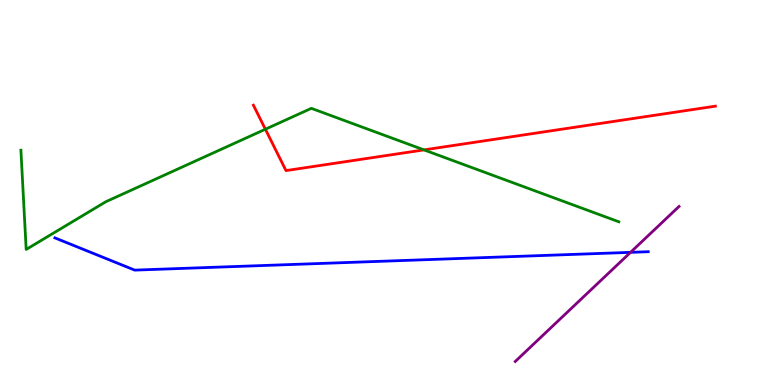[{'lines': ['blue', 'red'], 'intersections': []}, {'lines': ['green', 'red'], 'intersections': [{'x': 3.42, 'y': 6.64}, {'x': 5.47, 'y': 6.11}]}, {'lines': ['purple', 'red'], 'intersections': []}, {'lines': ['blue', 'green'], 'intersections': []}, {'lines': ['blue', 'purple'], 'intersections': [{'x': 8.14, 'y': 3.45}]}, {'lines': ['green', 'purple'], 'intersections': []}]